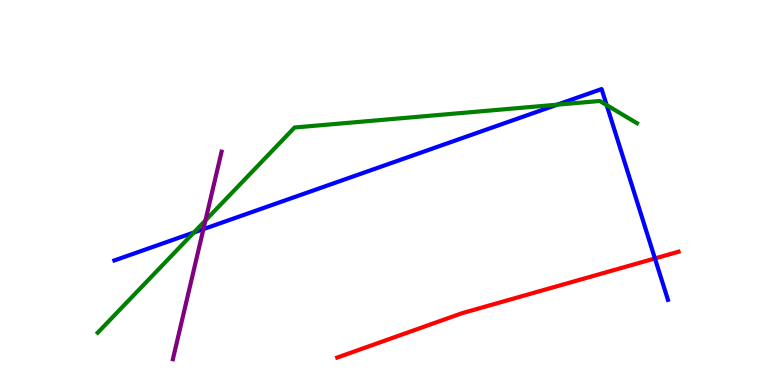[{'lines': ['blue', 'red'], 'intersections': [{'x': 8.45, 'y': 3.29}]}, {'lines': ['green', 'red'], 'intersections': []}, {'lines': ['purple', 'red'], 'intersections': []}, {'lines': ['blue', 'green'], 'intersections': [{'x': 2.5, 'y': 3.96}, {'x': 7.19, 'y': 7.28}, {'x': 7.83, 'y': 7.27}]}, {'lines': ['blue', 'purple'], 'intersections': [{'x': 2.62, 'y': 4.05}]}, {'lines': ['green', 'purple'], 'intersections': [{'x': 2.65, 'y': 4.27}]}]